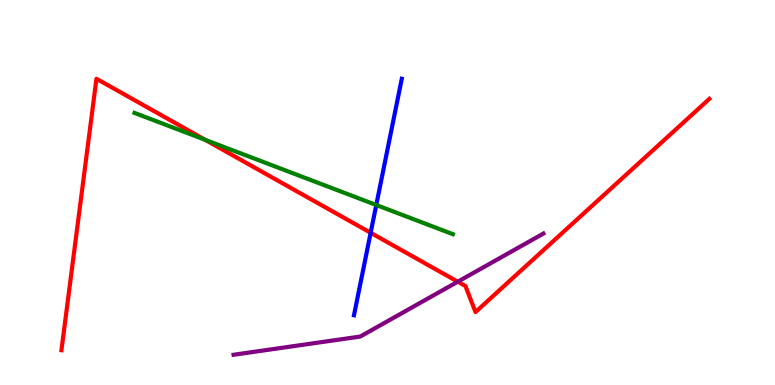[{'lines': ['blue', 'red'], 'intersections': [{'x': 4.78, 'y': 3.95}]}, {'lines': ['green', 'red'], 'intersections': [{'x': 2.65, 'y': 6.37}]}, {'lines': ['purple', 'red'], 'intersections': [{'x': 5.91, 'y': 2.68}]}, {'lines': ['blue', 'green'], 'intersections': [{'x': 4.86, 'y': 4.68}]}, {'lines': ['blue', 'purple'], 'intersections': []}, {'lines': ['green', 'purple'], 'intersections': []}]